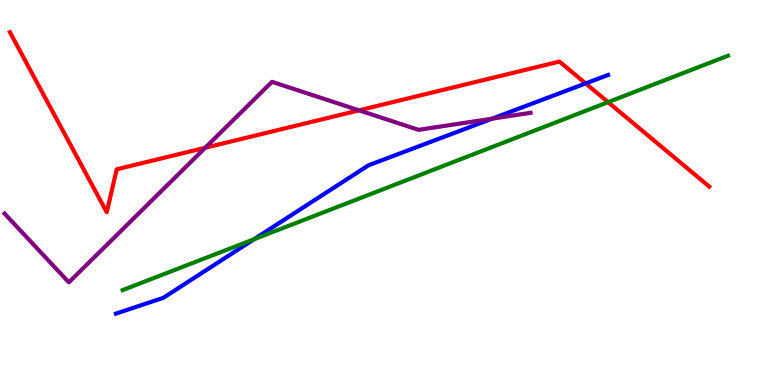[{'lines': ['blue', 'red'], 'intersections': [{'x': 7.56, 'y': 7.83}]}, {'lines': ['green', 'red'], 'intersections': [{'x': 7.85, 'y': 7.35}]}, {'lines': ['purple', 'red'], 'intersections': [{'x': 2.65, 'y': 6.16}, {'x': 4.63, 'y': 7.13}]}, {'lines': ['blue', 'green'], 'intersections': [{'x': 3.28, 'y': 3.79}]}, {'lines': ['blue', 'purple'], 'intersections': [{'x': 6.35, 'y': 6.92}]}, {'lines': ['green', 'purple'], 'intersections': []}]